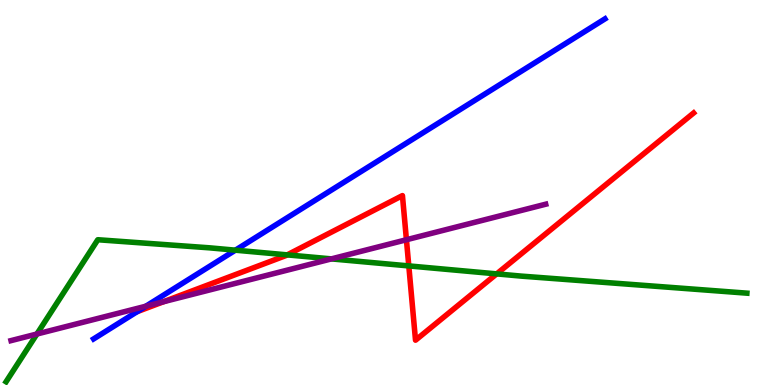[{'lines': ['blue', 'red'], 'intersections': []}, {'lines': ['green', 'red'], 'intersections': [{'x': 3.71, 'y': 3.38}, {'x': 5.27, 'y': 3.09}, {'x': 6.41, 'y': 2.89}]}, {'lines': ['purple', 'red'], 'intersections': [{'x': 2.11, 'y': 2.16}, {'x': 5.24, 'y': 3.77}]}, {'lines': ['blue', 'green'], 'intersections': [{'x': 3.04, 'y': 3.5}]}, {'lines': ['blue', 'purple'], 'intersections': [{'x': 1.88, 'y': 2.05}]}, {'lines': ['green', 'purple'], 'intersections': [{'x': 0.476, 'y': 1.32}, {'x': 4.28, 'y': 3.28}]}]